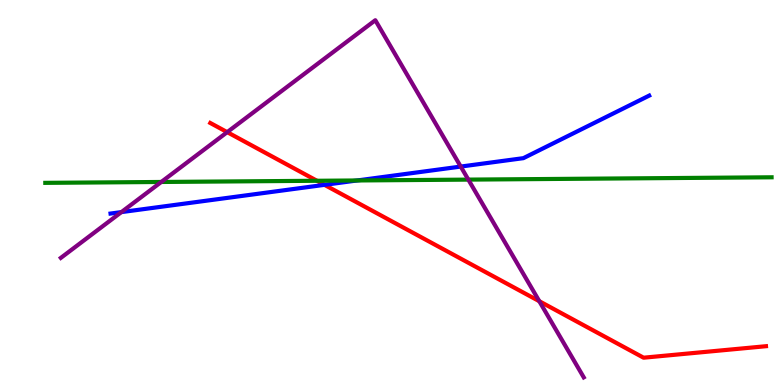[{'lines': ['blue', 'red'], 'intersections': [{'x': 4.19, 'y': 5.2}]}, {'lines': ['green', 'red'], 'intersections': [{'x': 4.09, 'y': 5.3}]}, {'lines': ['purple', 'red'], 'intersections': [{'x': 2.93, 'y': 6.57}, {'x': 6.96, 'y': 2.18}]}, {'lines': ['blue', 'green'], 'intersections': [{'x': 4.61, 'y': 5.31}]}, {'lines': ['blue', 'purple'], 'intersections': [{'x': 1.57, 'y': 4.49}, {'x': 5.94, 'y': 5.67}]}, {'lines': ['green', 'purple'], 'intersections': [{'x': 2.08, 'y': 5.27}, {'x': 6.04, 'y': 5.33}]}]